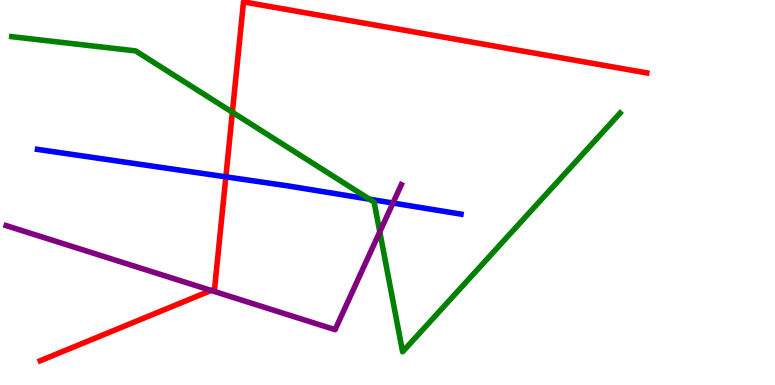[{'lines': ['blue', 'red'], 'intersections': [{'x': 2.91, 'y': 5.41}]}, {'lines': ['green', 'red'], 'intersections': [{'x': 3.0, 'y': 7.08}]}, {'lines': ['purple', 'red'], 'intersections': [{'x': 2.72, 'y': 2.46}]}, {'lines': ['blue', 'green'], 'intersections': [{'x': 4.77, 'y': 4.83}]}, {'lines': ['blue', 'purple'], 'intersections': [{'x': 5.07, 'y': 4.73}]}, {'lines': ['green', 'purple'], 'intersections': [{'x': 4.9, 'y': 3.98}]}]